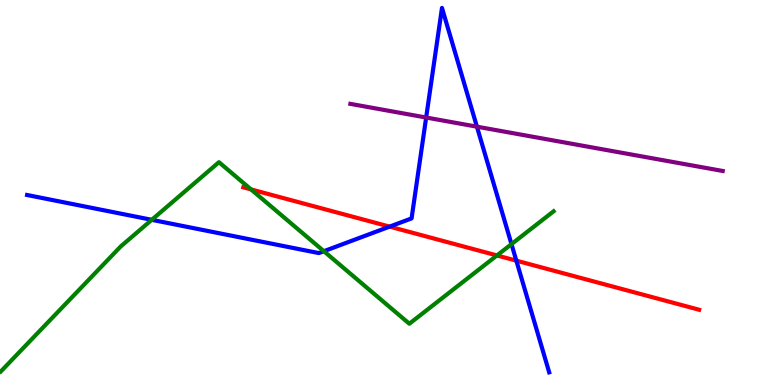[{'lines': ['blue', 'red'], 'intersections': [{'x': 5.03, 'y': 4.11}, {'x': 6.66, 'y': 3.23}]}, {'lines': ['green', 'red'], 'intersections': [{'x': 3.24, 'y': 5.08}, {'x': 6.41, 'y': 3.36}]}, {'lines': ['purple', 'red'], 'intersections': []}, {'lines': ['blue', 'green'], 'intersections': [{'x': 1.96, 'y': 4.29}, {'x': 4.18, 'y': 3.48}, {'x': 6.6, 'y': 3.66}]}, {'lines': ['blue', 'purple'], 'intersections': [{'x': 5.5, 'y': 6.95}, {'x': 6.15, 'y': 6.71}]}, {'lines': ['green', 'purple'], 'intersections': []}]